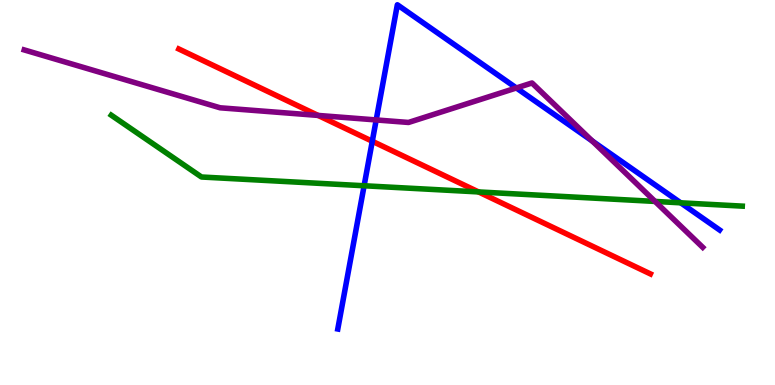[{'lines': ['blue', 'red'], 'intersections': [{'x': 4.8, 'y': 6.33}]}, {'lines': ['green', 'red'], 'intersections': [{'x': 6.17, 'y': 5.01}]}, {'lines': ['purple', 'red'], 'intersections': [{'x': 4.1, 'y': 7.0}]}, {'lines': ['blue', 'green'], 'intersections': [{'x': 4.7, 'y': 5.18}, {'x': 8.78, 'y': 4.73}]}, {'lines': ['blue', 'purple'], 'intersections': [{'x': 4.85, 'y': 6.88}, {'x': 6.66, 'y': 7.72}, {'x': 7.64, 'y': 6.34}]}, {'lines': ['green', 'purple'], 'intersections': [{'x': 8.45, 'y': 4.77}]}]